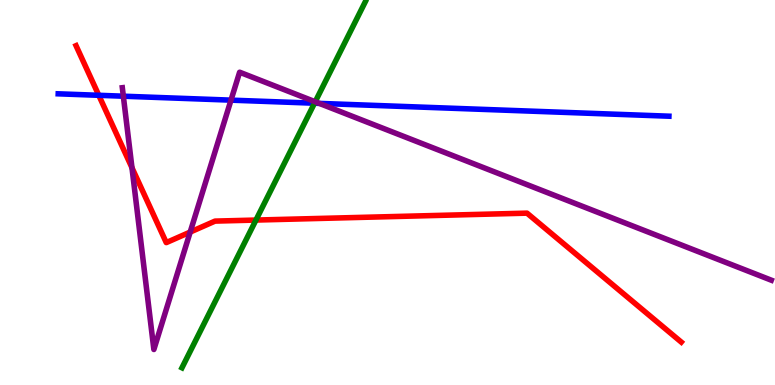[{'lines': ['blue', 'red'], 'intersections': [{'x': 1.27, 'y': 7.52}]}, {'lines': ['green', 'red'], 'intersections': [{'x': 3.3, 'y': 4.28}]}, {'lines': ['purple', 'red'], 'intersections': [{'x': 1.7, 'y': 5.64}, {'x': 2.45, 'y': 3.97}]}, {'lines': ['blue', 'green'], 'intersections': [{'x': 4.06, 'y': 7.32}]}, {'lines': ['blue', 'purple'], 'intersections': [{'x': 1.59, 'y': 7.5}, {'x': 2.98, 'y': 7.4}, {'x': 4.12, 'y': 7.31}]}, {'lines': ['green', 'purple'], 'intersections': [{'x': 4.07, 'y': 7.36}]}]